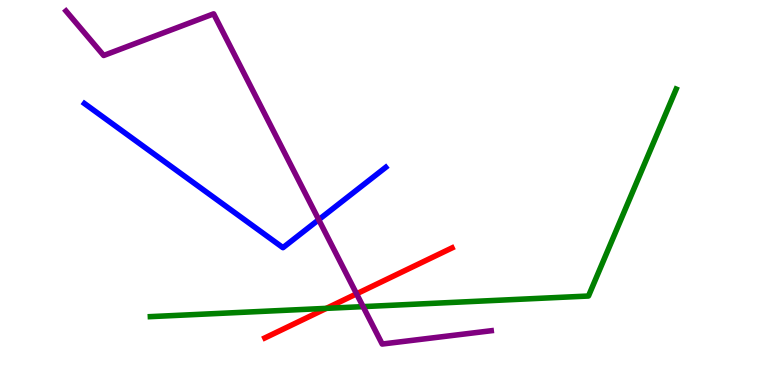[{'lines': ['blue', 'red'], 'intersections': []}, {'lines': ['green', 'red'], 'intersections': [{'x': 4.21, 'y': 1.99}]}, {'lines': ['purple', 'red'], 'intersections': [{'x': 4.6, 'y': 2.37}]}, {'lines': ['blue', 'green'], 'intersections': []}, {'lines': ['blue', 'purple'], 'intersections': [{'x': 4.11, 'y': 4.29}]}, {'lines': ['green', 'purple'], 'intersections': [{'x': 4.69, 'y': 2.04}]}]